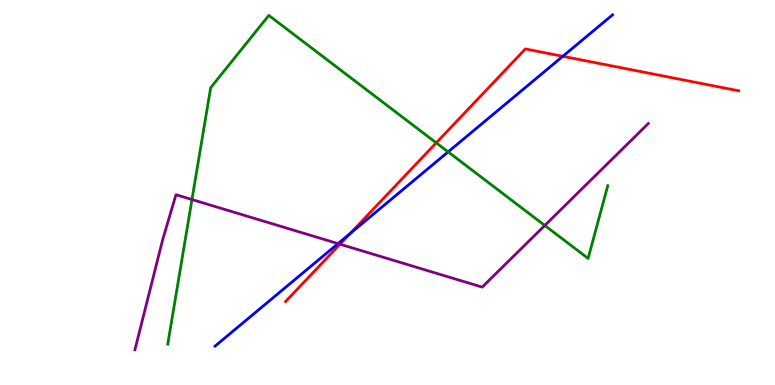[{'lines': ['blue', 'red'], 'intersections': [{'x': 4.52, 'y': 3.93}, {'x': 7.26, 'y': 8.54}]}, {'lines': ['green', 'red'], 'intersections': [{'x': 5.63, 'y': 6.29}]}, {'lines': ['purple', 'red'], 'intersections': [{'x': 4.39, 'y': 3.66}]}, {'lines': ['blue', 'green'], 'intersections': [{'x': 5.78, 'y': 6.05}]}, {'lines': ['blue', 'purple'], 'intersections': [{'x': 4.36, 'y': 3.67}]}, {'lines': ['green', 'purple'], 'intersections': [{'x': 2.48, 'y': 4.82}, {'x': 7.03, 'y': 4.14}]}]